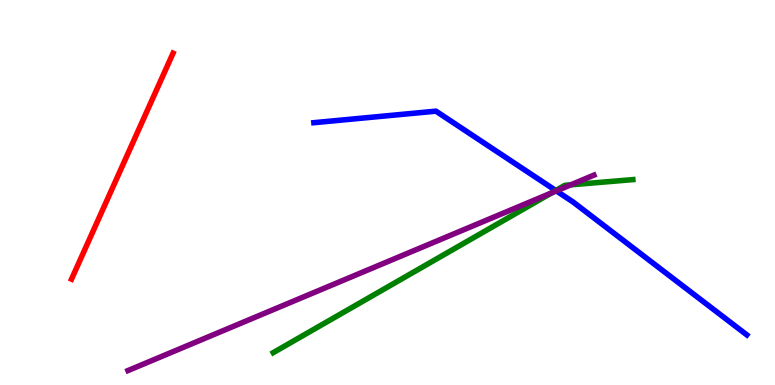[{'lines': ['blue', 'red'], 'intersections': []}, {'lines': ['green', 'red'], 'intersections': []}, {'lines': ['purple', 'red'], 'intersections': []}, {'lines': ['blue', 'green'], 'intersections': [{'x': 7.17, 'y': 5.05}]}, {'lines': ['blue', 'purple'], 'intersections': [{'x': 7.18, 'y': 5.04}]}, {'lines': ['green', 'purple'], 'intersections': [{'x': 7.12, 'y': 4.99}, {'x': 7.37, 'y': 5.2}]}]